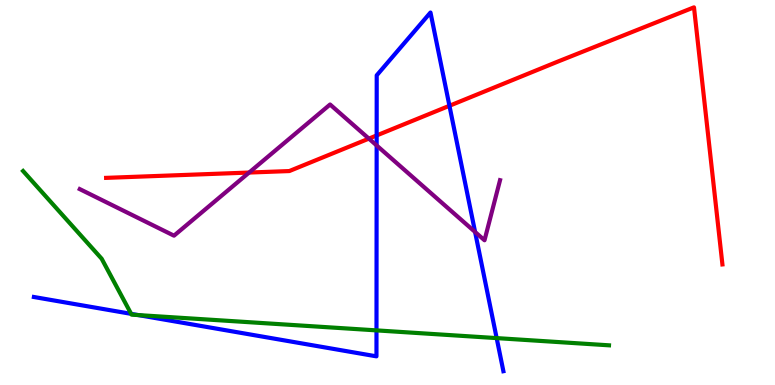[{'lines': ['blue', 'red'], 'intersections': [{'x': 4.86, 'y': 6.48}, {'x': 5.8, 'y': 7.25}]}, {'lines': ['green', 'red'], 'intersections': []}, {'lines': ['purple', 'red'], 'intersections': [{'x': 3.21, 'y': 5.52}, {'x': 4.76, 'y': 6.4}]}, {'lines': ['blue', 'green'], 'intersections': [{'x': 1.69, 'y': 1.85}, {'x': 1.78, 'y': 1.82}, {'x': 4.86, 'y': 1.42}, {'x': 6.41, 'y': 1.22}]}, {'lines': ['blue', 'purple'], 'intersections': [{'x': 4.86, 'y': 6.22}, {'x': 6.13, 'y': 3.97}]}, {'lines': ['green', 'purple'], 'intersections': []}]